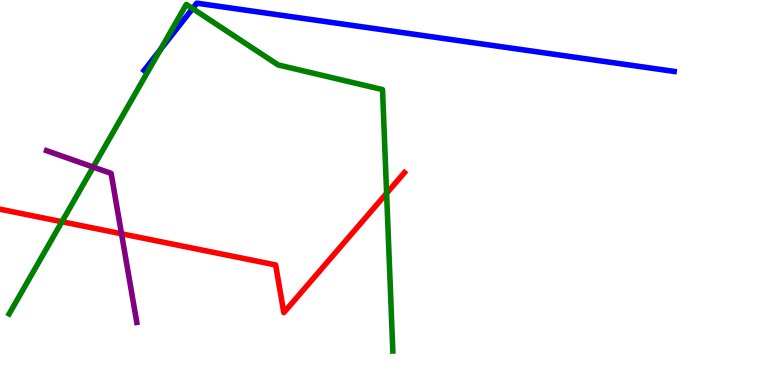[{'lines': ['blue', 'red'], 'intersections': []}, {'lines': ['green', 'red'], 'intersections': [{'x': 0.799, 'y': 4.24}, {'x': 4.99, 'y': 4.98}]}, {'lines': ['purple', 'red'], 'intersections': [{'x': 1.57, 'y': 3.93}]}, {'lines': ['blue', 'green'], 'intersections': [{'x': 2.07, 'y': 8.71}, {'x': 2.48, 'y': 9.78}]}, {'lines': ['blue', 'purple'], 'intersections': []}, {'lines': ['green', 'purple'], 'intersections': [{'x': 1.2, 'y': 5.66}]}]